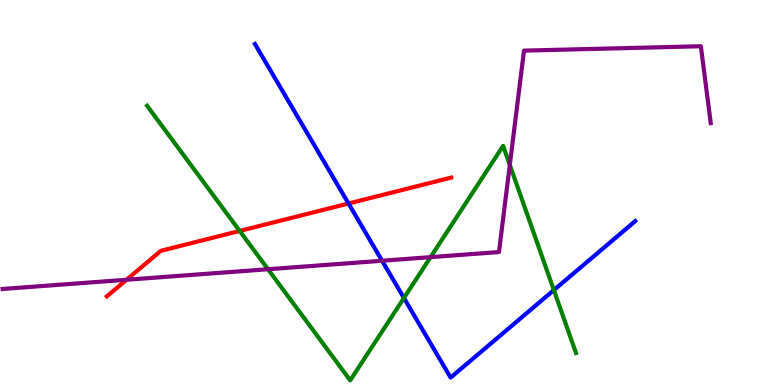[{'lines': ['blue', 'red'], 'intersections': [{'x': 4.5, 'y': 4.71}]}, {'lines': ['green', 'red'], 'intersections': [{'x': 3.09, 'y': 4.0}]}, {'lines': ['purple', 'red'], 'intersections': [{'x': 1.63, 'y': 2.73}]}, {'lines': ['blue', 'green'], 'intersections': [{'x': 5.21, 'y': 2.26}, {'x': 7.15, 'y': 2.47}]}, {'lines': ['blue', 'purple'], 'intersections': [{'x': 4.93, 'y': 3.23}]}, {'lines': ['green', 'purple'], 'intersections': [{'x': 3.46, 'y': 3.01}, {'x': 5.56, 'y': 3.32}, {'x': 6.58, 'y': 5.72}]}]